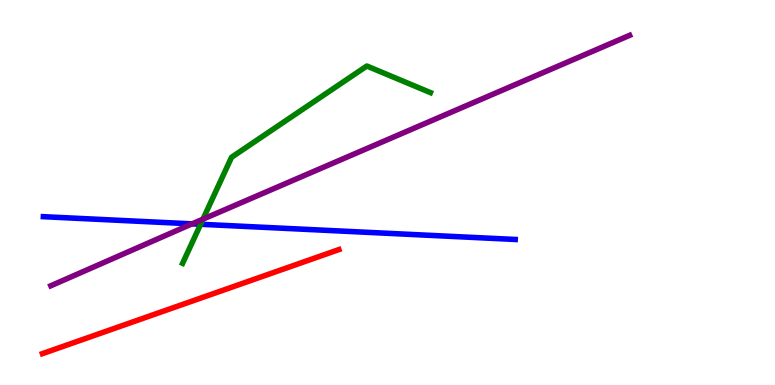[{'lines': ['blue', 'red'], 'intersections': []}, {'lines': ['green', 'red'], 'intersections': []}, {'lines': ['purple', 'red'], 'intersections': []}, {'lines': ['blue', 'green'], 'intersections': [{'x': 2.59, 'y': 4.17}]}, {'lines': ['blue', 'purple'], 'intersections': [{'x': 2.48, 'y': 4.19}]}, {'lines': ['green', 'purple'], 'intersections': [{'x': 2.62, 'y': 4.31}]}]